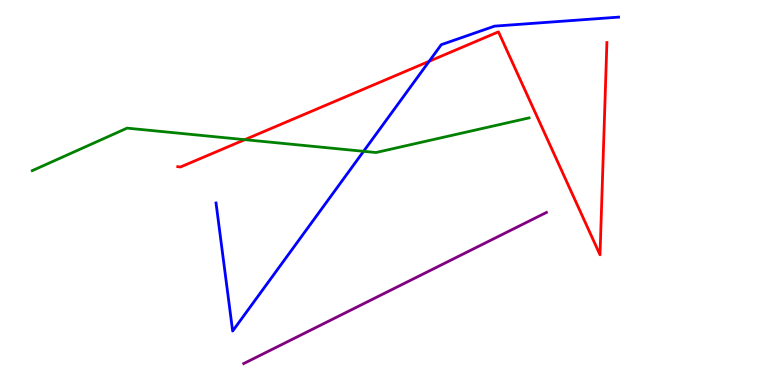[{'lines': ['blue', 'red'], 'intersections': [{'x': 5.54, 'y': 8.41}]}, {'lines': ['green', 'red'], 'intersections': [{'x': 3.16, 'y': 6.37}]}, {'lines': ['purple', 'red'], 'intersections': []}, {'lines': ['blue', 'green'], 'intersections': [{'x': 4.69, 'y': 6.07}]}, {'lines': ['blue', 'purple'], 'intersections': []}, {'lines': ['green', 'purple'], 'intersections': []}]